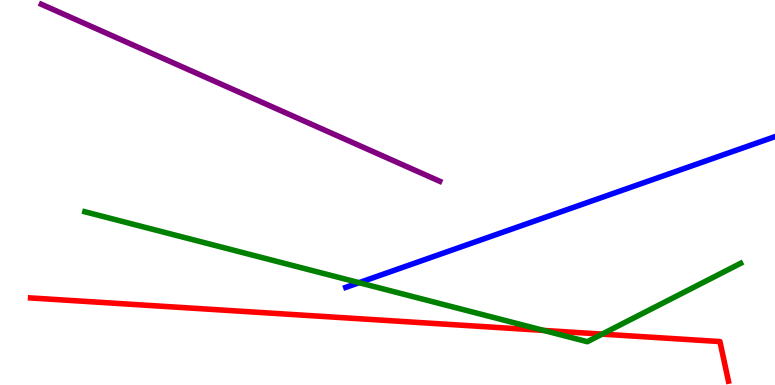[{'lines': ['blue', 'red'], 'intersections': []}, {'lines': ['green', 'red'], 'intersections': [{'x': 7.01, 'y': 1.42}, {'x': 7.77, 'y': 1.32}]}, {'lines': ['purple', 'red'], 'intersections': []}, {'lines': ['blue', 'green'], 'intersections': [{'x': 4.63, 'y': 2.66}]}, {'lines': ['blue', 'purple'], 'intersections': []}, {'lines': ['green', 'purple'], 'intersections': []}]